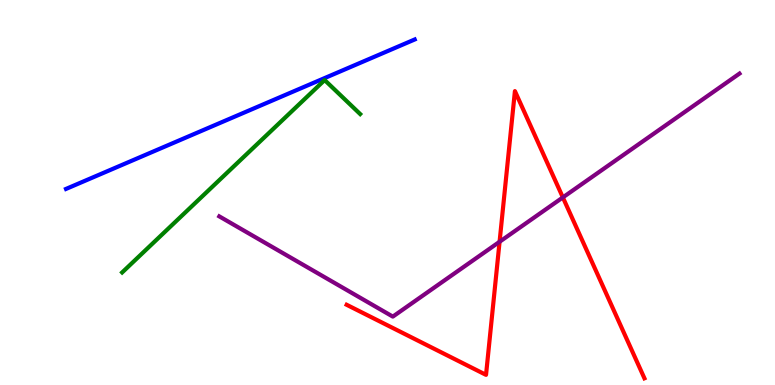[{'lines': ['blue', 'red'], 'intersections': []}, {'lines': ['green', 'red'], 'intersections': []}, {'lines': ['purple', 'red'], 'intersections': [{'x': 6.45, 'y': 3.72}, {'x': 7.26, 'y': 4.87}]}, {'lines': ['blue', 'green'], 'intersections': []}, {'lines': ['blue', 'purple'], 'intersections': []}, {'lines': ['green', 'purple'], 'intersections': []}]